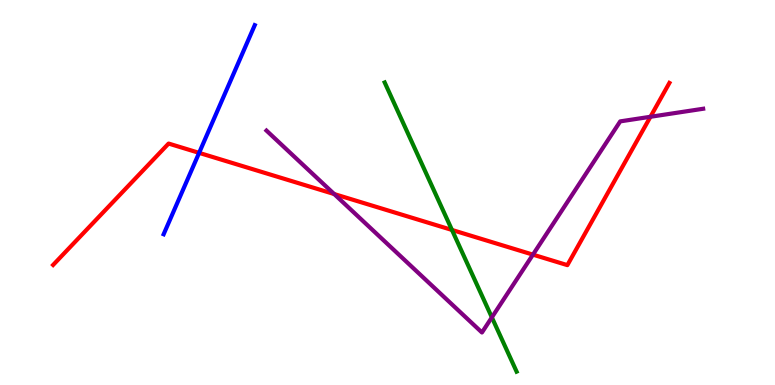[{'lines': ['blue', 'red'], 'intersections': [{'x': 2.57, 'y': 6.03}]}, {'lines': ['green', 'red'], 'intersections': [{'x': 5.83, 'y': 4.03}]}, {'lines': ['purple', 'red'], 'intersections': [{'x': 4.31, 'y': 4.96}, {'x': 6.88, 'y': 3.39}, {'x': 8.39, 'y': 6.97}]}, {'lines': ['blue', 'green'], 'intersections': []}, {'lines': ['blue', 'purple'], 'intersections': []}, {'lines': ['green', 'purple'], 'intersections': [{'x': 6.35, 'y': 1.76}]}]